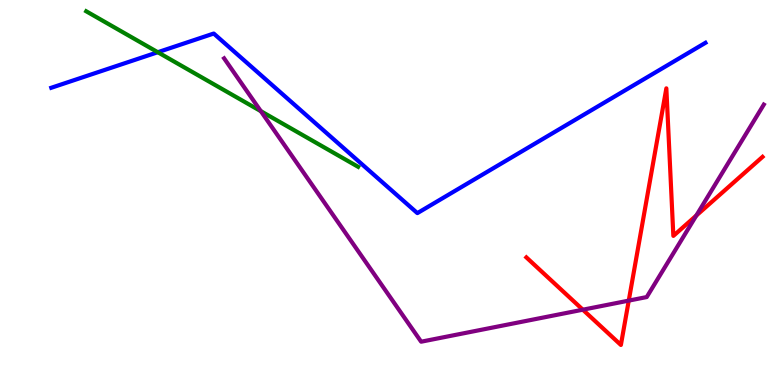[{'lines': ['blue', 'red'], 'intersections': []}, {'lines': ['green', 'red'], 'intersections': []}, {'lines': ['purple', 'red'], 'intersections': [{'x': 7.52, 'y': 1.96}, {'x': 8.11, 'y': 2.19}, {'x': 8.98, 'y': 4.4}]}, {'lines': ['blue', 'green'], 'intersections': [{'x': 2.04, 'y': 8.64}]}, {'lines': ['blue', 'purple'], 'intersections': []}, {'lines': ['green', 'purple'], 'intersections': [{'x': 3.37, 'y': 7.11}]}]